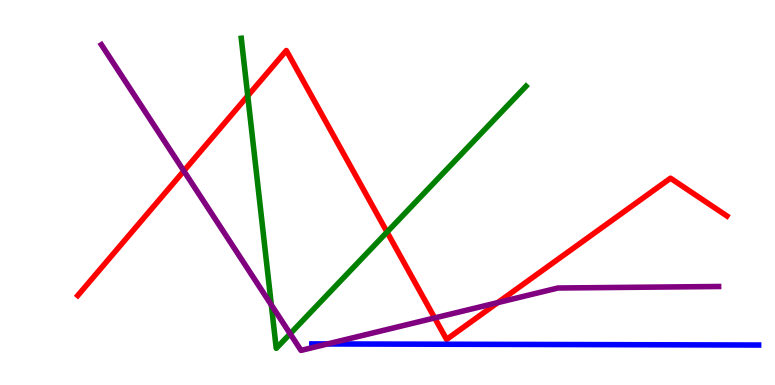[{'lines': ['blue', 'red'], 'intersections': []}, {'lines': ['green', 'red'], 'intersections': [{'x': 3.2, 'y': 7.51}, {'x': 4.99, 'y': 3.97}]}, {'lines': ['purple', 'red'], 'intersections': [{'x': 2.37, 'y': 5.56}, {'x': 5.61, 'y': 1.74}, {'x': 6.42, 'y': 2.14}]}, {'lines': ['blue', 'green'], 'intersections': []}, {'lines': ['blue', 'purple'], 'intersections': [{'x': 4.23, 'y': 1.07}]}, {'lines': ['green', 'purple'], 'intersections': [{'x': 3.5, 'y': 2.08}, {'x': 3.74, 'y': 1.33}]}]